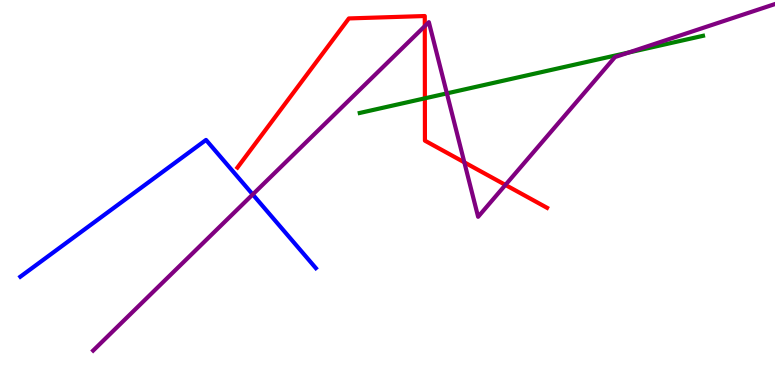[{'lines': ['blue', 'red'], 'intersections': []}, {'lines': ['green', 'red'], 'intersections': [{'x': 5.48, 'y': 7.45}]}, {'lines': ['purple', 'red'], 'intersections': [{'x': 5.48, 'y': 9.32}, {'x': 5.99, 'y': 5.78}, {'x': 6.52, 'y': 5.2}]}, {'lines': ['blue', 'green'], 'intersections': []}, {'lines': ['blue', 'purple'], 'intersections': [{'x': 3.26, 'y': 4.95}]}, {'lines': ['green', 'purple'], 'intersections': [{'x': 5.77, 'y': 7.57}, {'x': 8.11, 'y': 8.64}]}]